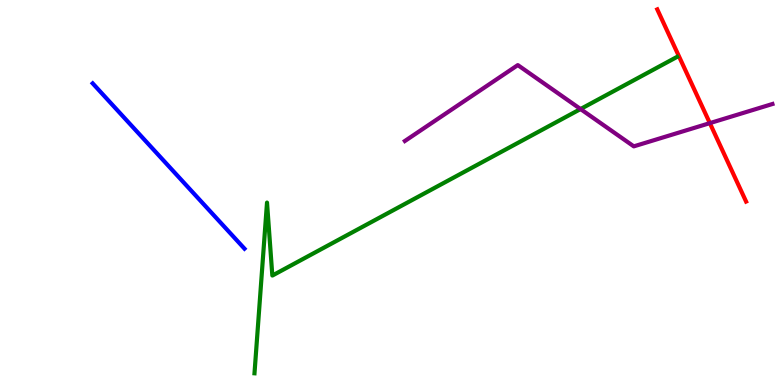[{'lines': ['blue', 'red'], 'intersections': []}, {'lines': ['green', 'red'], 'intersections': []}, {'lines': ['purple', 'red'], 'intersections': [{'x': 9.16, 'y': 6.8}]}, {'lines': ['blue', 'green'], 'intersections': []}, {'lines': ['blue', 'purple'], 'intersections': []}, {'lines': ['green', 'purple'], 'intersections': [{'x': 7.49, 'y': 7.17}]}]